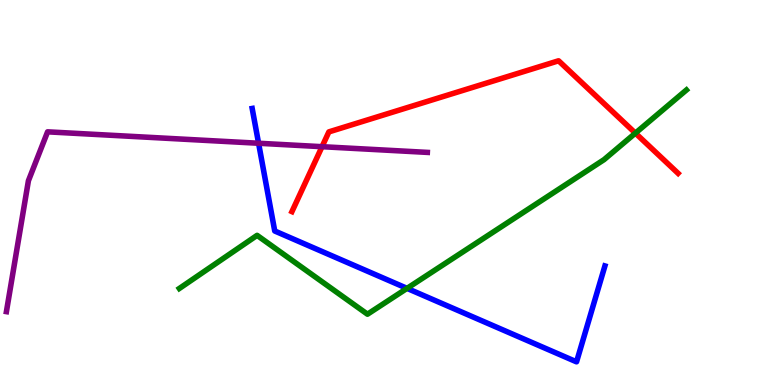[{'lines': ['blue', 'red'], 'intersections': []}, {'lines': ['green', 'red'], 'intersections': [{'x': 8.2, 'y': 6.54}]}, {'lines': ['purple', 'red'], 'intersections': [{'x': 4.16, 'y': 6.19}]}, {'lines': ['blue', 'green'], 'intersections': [{'x': 5.25, 'y': 2.51}]}, {'lines': ['blue', 'purple'], 'intersections': [{'x': 3.34, 'y': 6.28}]}, {'lines': ['green', 'purple'], 'intersections': []}]